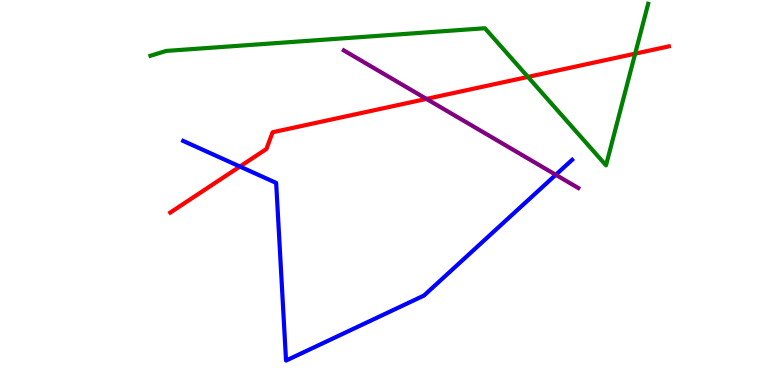[{'lines': ['blue', 'red'], 'intersections': [{'x': 3.1, 'y': 5.67}]}, {'lines': ['green', 'red'], 'intersections': [{'x': 6.81, 'y': 8.0}, {'x': 8.2, 'y': 8.61}]}, {'lines': ['purple', 'red'], 'intersections': [{'x': 5.5, 'y': 7.43}]}, {'lines': ['blue', 'green'], 'intersections': []}, {'lines': ['blue', 'purple'], 'intersections': [{'x': 7.17, 'y': 5.46}]}, {'lines': ['green', 'purple'], 'intersections': []}]